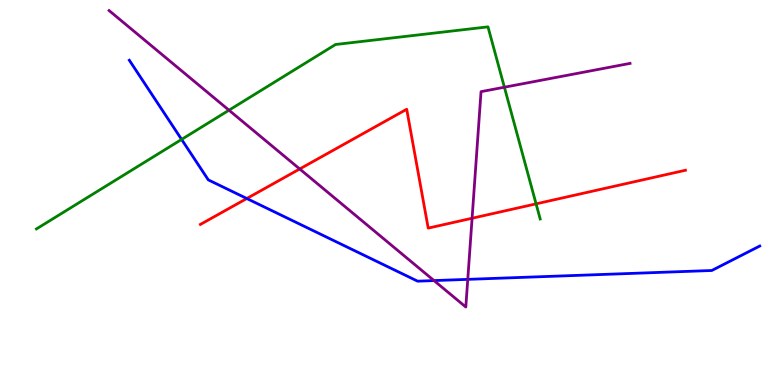[{'lines': ['blue', 'red'], 'intersections': [{'x': 3.18, 'y': 4.84}]}, {'lines': ['green', 'red'], 'intersections': [{'x': 6.92, 'y': 4.71}]}, {'lines': ['purple', 'red'], 'intersections': [{'x': 3.87, 'y': 5.61}, {'x': 6.09, 'y': 4.33}]}, {'lines': ['blue', 'green'], 'intersections': [{'x': 2.34, 'y': 6.38}]}, {'lines': ['blue', 'purple'], 'intersections': [{'x': 5.6, 'y': 2.71}, {'x': 6.04, 'y': 2.74}]}, {'lines': ['green', 'purple'], 'intersections': [{'x': 2.95, 'y': 7.14}, {'x': 6.51, 'y': 7.73}]}]